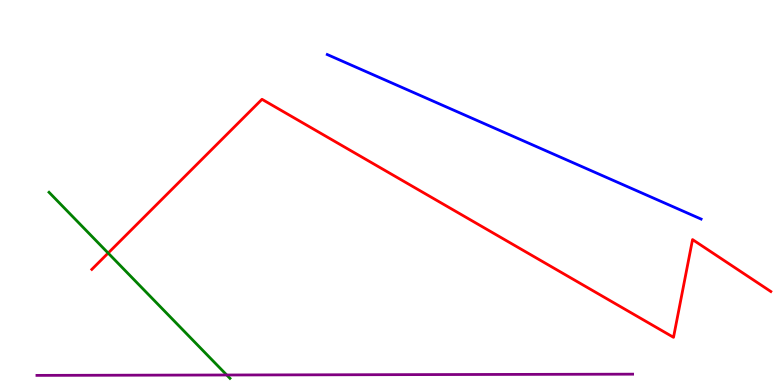[{'lines': ['blue', 'red'], 'intersections': []}, {'lines': ['green', 'red'], 'intersections': [{'x': 1.4, 'y': 3.43}]}, {'lines': ['purple', 'red'], 'intersections': []}, {'lines': ['blue', 'green'], 'intersections': []}, {'lines': ['blue', 'purple'], 'intersections': []}, {'lines': ['green', 'purple'], 'intersections': [{'x': 2.93, 'y': 0.26}]}]